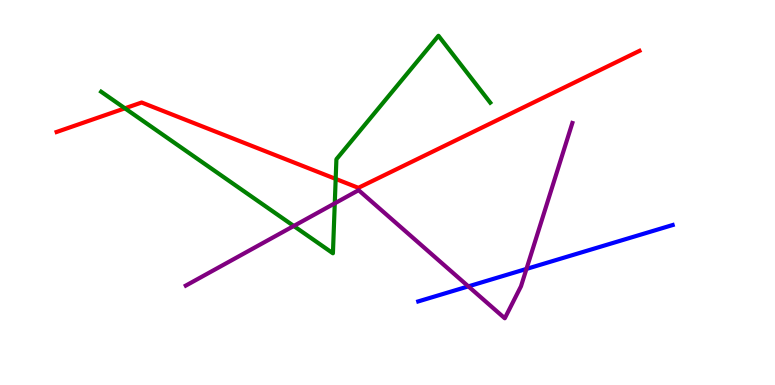[{'lines': ['blue', 'red'], 'intersections': []}, {'lines': ['green', 'red'], 'intersections': [{'x': 1.61, 'y': 7.19}, {'x': 4.33, 'y': 5.35}]}, {'lines': ['purple', 'red'], 'intersections': []}, {'lines': ['blue', 'green'], 'intersections': []}, {'lines': ['blue', 'purple'], 'intersections': [{'x': 6.04, 'y': 2.56}, {'x': 6.79, 'y': 3.01}]}, {'lines': ['green', 'purple'], 'intersections': [{'x': 3.79, 'y': 4.13}, {'x': 4.32, 'y': 4.72}]}]